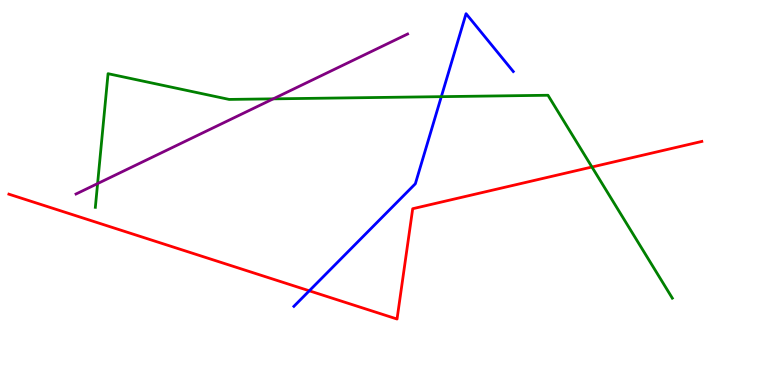[{'lines': ['blue', 'red'], 'intersections': [{'x': 3.99, 'y': 2.45}]}, {'lines': ['green', 'red'], 'intersections': [{'x': 7.64, 'y': 5.66}]}, {'lines': ['purple', 'red'], 'intersections': []}, {'lines': ['blue', 'green'], 'intersections': [{'x': 5.69, 'y': 7.49}]}, {'lines': ['blue', 'purple'], 'intersections': []}, {'lines': ['green', 'purple'], 'intersections': [{'x': 1.26, 'y': 5.23}, {'x': 3.53, 'y': 7.43}]}]